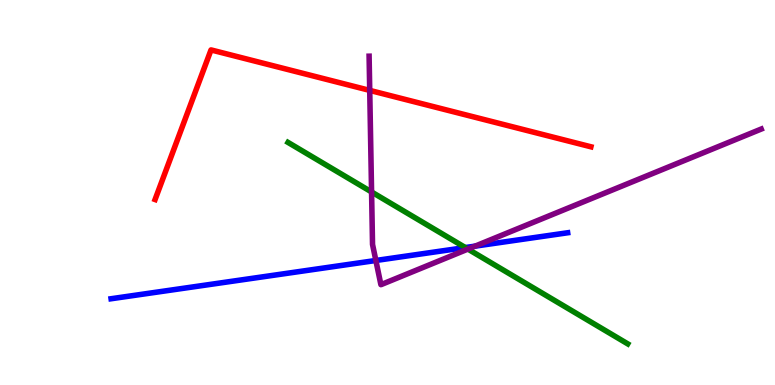[{'lines': ['blue', 'red'], 'intersections': []}, {'lines': ['green', 'red'], 'intersections': []}, {'lines': ['purple', 'red'], 'intersections': [{'x': 4.77, 'y': 7.65}]}, {'lines': ['blue', 'green'], 'intersections': [{'x': 6.0, 'y': 3.57}]}, {'lines': ['blue', 'purple'], 'intersections': [{'x': 4.85, 'y': 3.23}, {'x': 6.13, 'y': 3.61}]}, {'lines': ['green', 'purple'], 'intersections': [{'x': 4.79, 'y': 5.01}, {'x': 6.04, 'y': 3.53}]}]